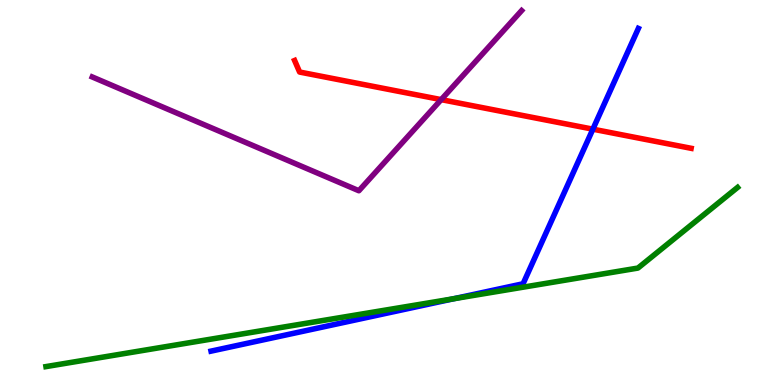[{'lines': ['blue', 'red'], 'intersections': [{'x': 7.65, 'y': 6.64}]}, {'lines': ['green', 'red'], 'intersections': []}, {'lines': ['purple', 'red'], 'intersections': [{'x': 5.69, 'y': 7.41}]}, {'lines': ['blue', 'green'], 'intersections': [{'x': 5.86, 'y': 2.24}]}, {'lines': ['blue', 'purple'], 'intersections': []}, {'lines': ['green', 'purple'], 'intersections': []}]